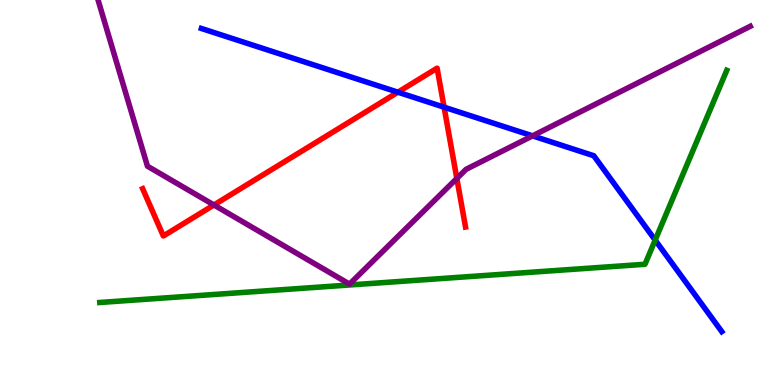[{'lines': ['blue', 'red'], 'intersections': [{'x': 5.13, 'y': 7.61}, {'x': 5.73, 'y': 7.22}]}, {'lines': ['green', 'red'], 'intersections': []}, {'lines': ['purple', 'red'], 'intersections': [{'x': 2.76, 'y': 4.68}, {'x': 5.89, 'y': 5.37}]}, {'lines': ['blue', 'green'], 'intersections': [{'x': 8.45, 'y': 3.76}]}, {'lines': ['blue', 'purple'], 'intersections': [{'x': 6.87, 'y': 6.47}]}, {'lines': ['green', 'purple'], 'intersections': []}]